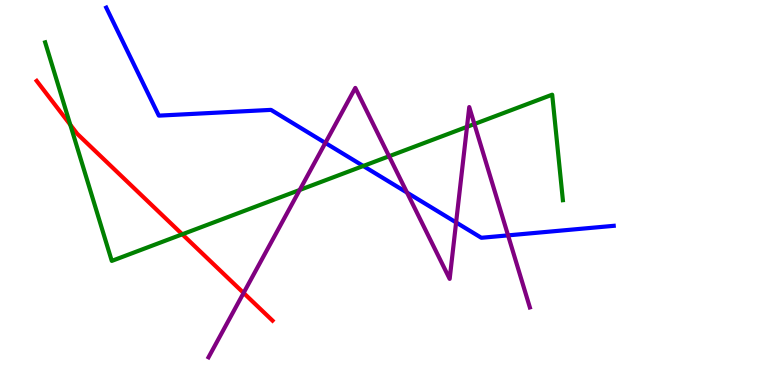[{'lines': ['blue', 'red'], 'intersections': []}, {'lines': ['green', 'red'], 'intersections': [{'x': 0.907, 'y': 6.76}, {'x': 2.35, 'y': 3.91}]}, {'lines': ['purple', 'red'], 'intersections': [{'x': 3.14, 'y': 2.39}]}, {'lines': ['blue', 'green'], 'intersections': [{'x': 4.69, 'y': 5.69}]}, {'lines': ['blue', 'purple'], 'intersections': [{'x': 4.2, 'y': 6.29}, {'x': 5.25, 'y': 5.0}, {'x': 5.89, 'y': 4.22}, {'x': 6.56, 'y': 3.89}]}, {'lines': ['green', 'purple'], 'intersections': [{'x': 3.87, 'y': 5.07}, {'x': 5.02, 'y': 5.94}, {'x': 6.03, 'y': 6.71}, {'x': 6.12, 'y': 6.78}]}]